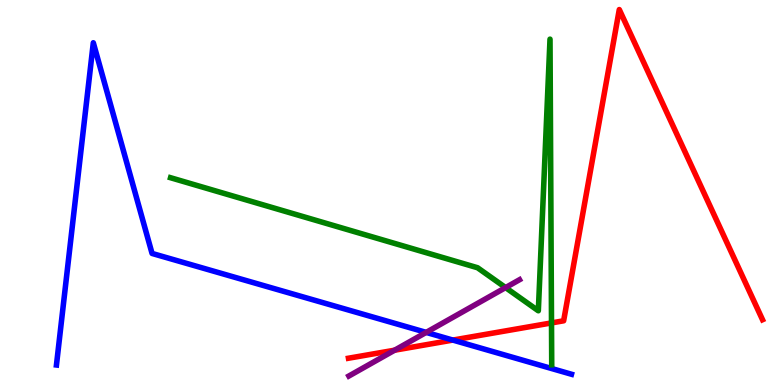[{'lines': ['blue', 'red'], 'intersections': [{'x': 5.84, 'y': 1.17}]}, {'lines': ['green', 'red'], 'intersections': [{'x': 7.12, 'y': 1.61}]}, {'lines': ['purple', 'red'], 'intersections': [{'x': 5.09, 'y': 0.904}]}, {'lines': ['blue', 'green'], 'intersections': []}, {'lines': ['blue', 'purple'], 'intersections': [{'x': 5.5, 'y': 1.37}]}, {'lines': ['green', 'purple'], 'intersections': [{'x': 6.52, 'y': 2.53}]}]